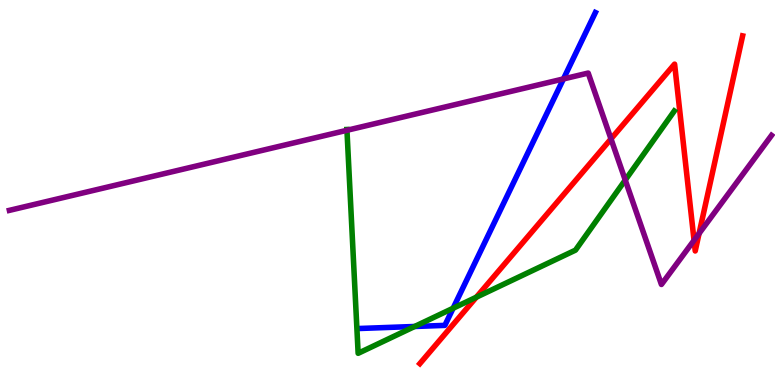[{'lines': ['blue', 'red'], 'intersections': []}, {'lines': ['green', 'red'], 'intersections': [{'x': 6.15, 'y': 2.28}]}, {'lines': ['purple', 'red'], 'intersections': [{'x': 7.88, 'y': 6.39}, {'x': 8.96, 'y': 3.76}, {'x': 9.02, 'y': 3.94}]}, {'lines': ['blue', 'green'], 'intersections': [{'x': 5.35, 'y': 1.52}, {'x': 5.85, 'y': 1.99}]}, {'lines': ['blue', 'purple'], 'intersections': [{'x': 7.27, 'y': 7.95}]}, {'lines': ['green', 'purple'], 'intersections': [{'x': 4.48, 'y': 6.62}, {'x': 8.07, 'y': 5.32}]}]